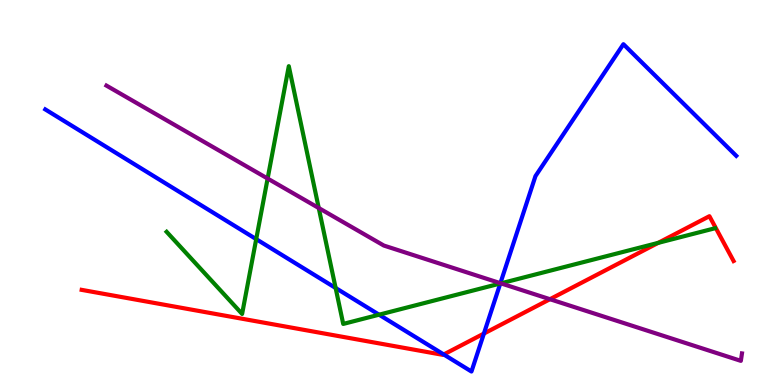[{'lines': ['blue', 'red'], 'intersections': [{'x': 5.73, 'y': 0.793}, {'x': 6.24, 'y': 1.34}]}, {'lines': ['green', 'red'], 'intersections': [{'x': 8.49, 'y': 3.69}]}, {'lines': ['purple', 'red'], 'intersections': [{'x': 7.1, 'y': 2.23}]}, {'lines': ['blue', 'green'], 'intersections': [{'x': 3.31, 'y': 3.79}, {'x': 4.33, 'y': 2.52}, {'x': 4.89, 'y': 1.83}, {'x': 6.46, 'y': 2.64}]}, {'lines': ['blue', 'purple'], 'intersections': [{'x': 6.46, 'y': 2.64}]}, {'lines': ['green', 'purple'], 'intersections': [{'x': 3.45, 'y': 5.36}, {'x': 4.11, 'y': 4.6}, {'x': 6.46, 'y': 2.64}]}]